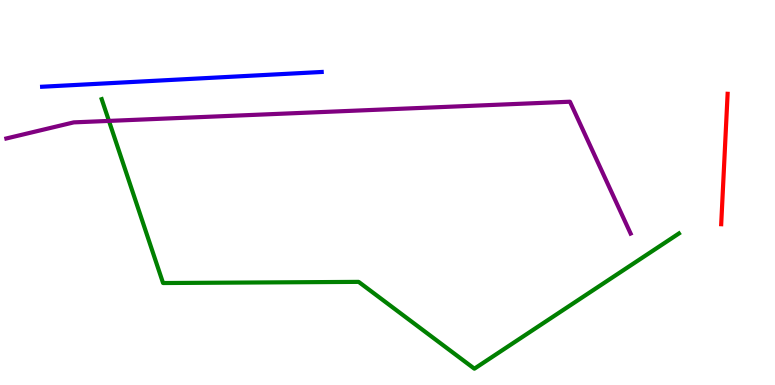[{'lines': ['blue', 'red'], 'intersections': []}, {'lines': ['green', 'red'], 'intersections': []}, {'lines': ['purple', 'red'], 'intersections': []}, {'lines': ['blue', 'green'], 'intersections': []}, {'lines': ['blue', 'purple'], 'intersections': []}, {'lines': ['green', 'purple'], 'intersections': [{'x': 1.41, 'y': 6.86}]}]